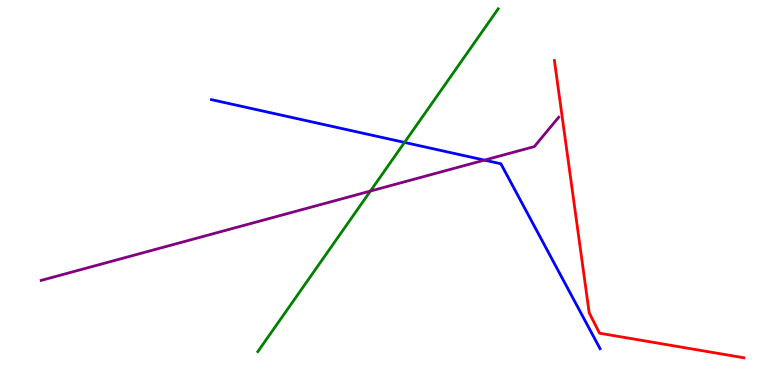[{'lines': ['blue', 'red'], 'intersections': []}, {'lines': ['green', 'red'], 'intersections': []}, {'lines': ['purple', 'red'], 'intersections': []}, {'lines': ['blue', 'green'], 'intersections': [{'x': 5.22, 'y': 6.3}]}, {'lines': ['blue', 'purple'], 'intersections': [{'x': 6.25, 'y': 5.84}]}, {'lines': ['green', 'purple'], 'intersections': [{'x': 4.78, 'y': 5.04}]}]